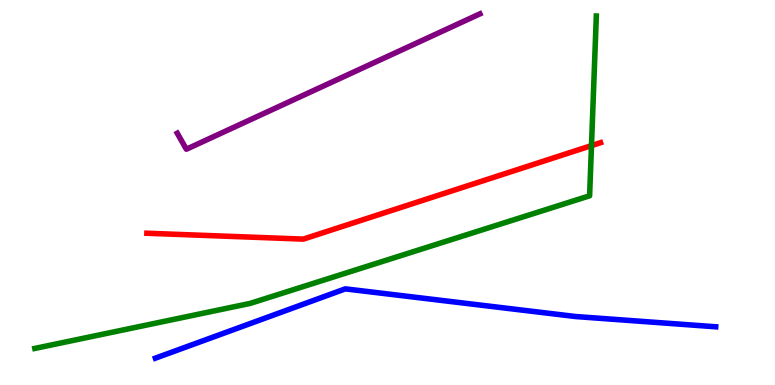[{'lines': ['blue', 'red'], 'intersections': []}, {'lines': ['green', 'red'], 'intersections': [{'x': 7.63, 'y': 6.22}]}, {'lines': ['purple', 'red'], 'intersections': []}, {'lines': ['blue', 'green'], 'intersections': []}, {'lines': ['blue', 'purple'], 'intersections': []}, {'lines': ['green', 'purple'], 'intersections': []}]